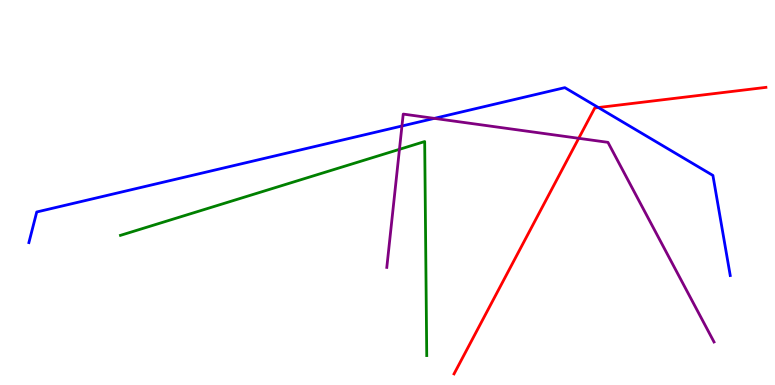[{'lines': ['blue', 'red'], 'intersections': [{'x': 7.72, 'y': 7.21}]}, {'lines': ['green', 'red'], 'intersections': []}, {'lines': ['purple', 'red'], 'intersections': [{'x': 7.47, 'y': 6.41}]}, {'lines': ['blue', 'green'], 'intersections': []}, {'lines': ['blue', 'purple'], 'intersections': [{'x': 5.19, 'y': 6.73}, {'x': 5.6, 'y': 6.93}]}, {'lines': ['green', 'purple'], 'intersections': [{'x': 5.15, 'y': 6.12}]}]